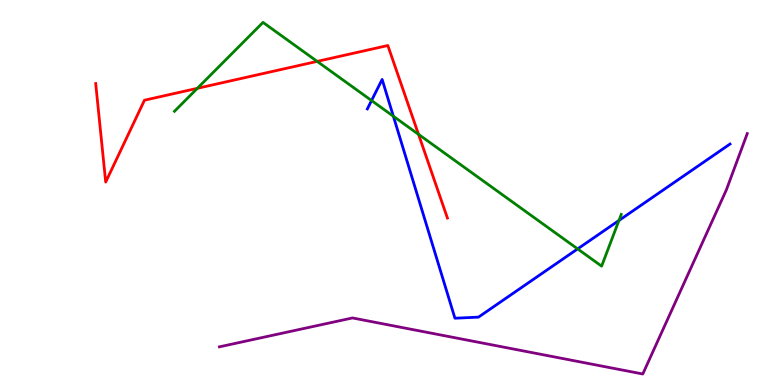[{'lines': ['blue', 'red'], 'intersections': []}, {'lines': ['green', 'red'], 'intersections': [{'x': 2.55, 'y': 7.71}, {'x': 4.09, 'y': 8.41}, {'x': 5.4, 'y': 6.51}]}, {'lines': ['purple', 'red'], 'intersections': []}, {'lines': ['blue', 'green'], 'intersections': [{'x': 4.79, 'y': 7.39}, {'x': 5.08, 'y': 6.98}, {'x': 7.45, 'y': 3.54}, {'x': 7.99, 'y': 4.27}]}, {'lines': ['blue', 'purple'], 'intersections': []}, {'lines': ['green', 'purple'], 'intersections': []}]